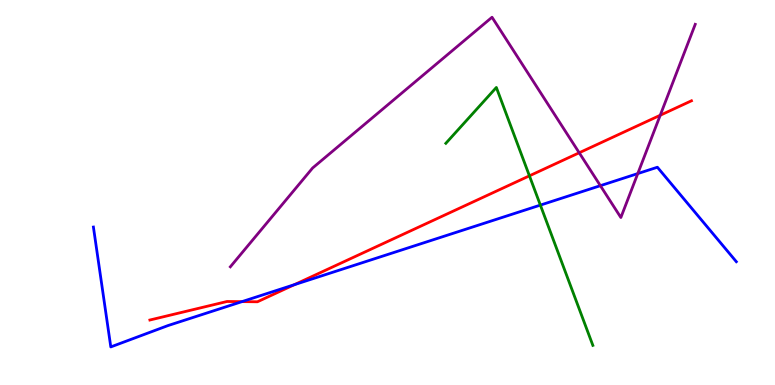[{'lines': ['blue', 'red'], 'intersections': [{'x': 3.12, 'y': 2.17}, {'x': 3.8, 'y': 2.61}]}, {'lines': ['green', 'red'], 'intersections': [{'x': 6.83, 'y': 5.43}]}, {'lines': ['purple', 'red'], 'intersections': [{'x': 7.47, 'y': 6.03}, {'x': 8.52, 'y': 7.01}]}, {'lines': ['blue', 'green'], 'intersections': [{'x': 6.97, 'y': 4.67}]}, {'lines': ['blue', 'purple'], 'intersections': [{'x': 7.75, 'y': 5.18}, {'x': 8.23, 'y': 5.49}]}, {'lines': ['green', 'purple'], 'intersections': []}]